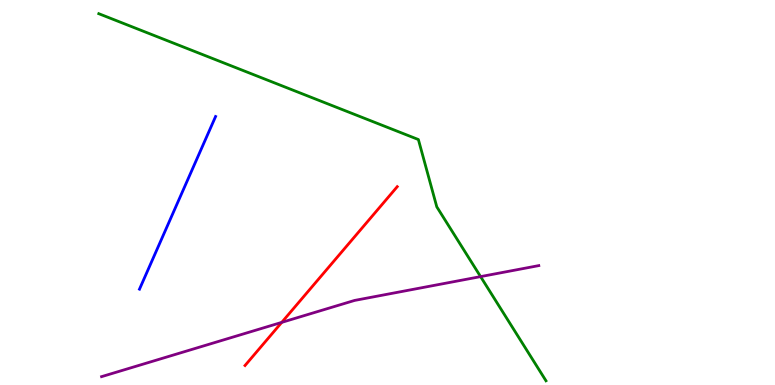[{'lines': ['blue', 'red'], 'intersections': []}, {'lines': ['green', 'red'], 'intersections': []}, {'lines': ['purple', 'red'], 'intersections': [{'x': 3.64, 'y': 1.63}]}, {'lines': ['blue', 'green'], 'intersections': []}, {'lines': ['blue', 'purple'], 'intersections': []}, {'lines': ['green', 'purple'], 'intersections': [{'x': 6.2, 'y': 2.82}]}]